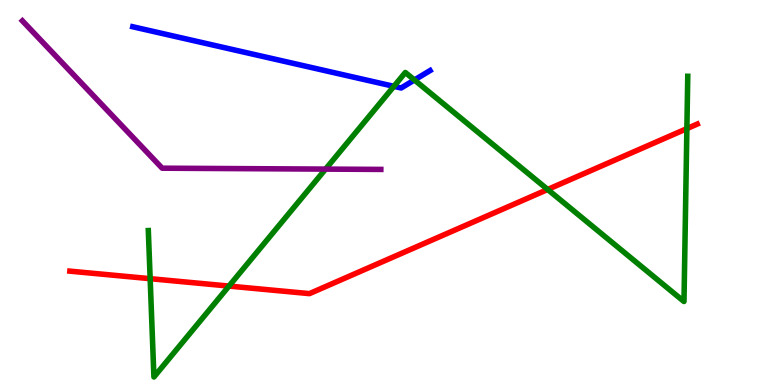[{'lines': ['blue', 'red'], 'intersections': []}, {'lines': ['green', 'red'], 'intersections': [{'x': 1.94, 'y': 2.76}, {'x': 2.95, 'y': 2.57}, {'x': 7.07, 'y': 5.08}, {'x': 8.86, 'y': 6.66}]}, {'lines': ['purple', 'red'], 'intersections': []}, {'lines': ['blue', 'green'], 'intersections': [{'x': 5.08, 'y': 7.76}, {'x': 5.35, 'y': 7.92}]}, {'lines': ['blue', 'purple'], 'intersections': []}, {'lines': ['green', 'purple'], 'intersections': [{'x': 4.2, 'y': 5.61}]}]